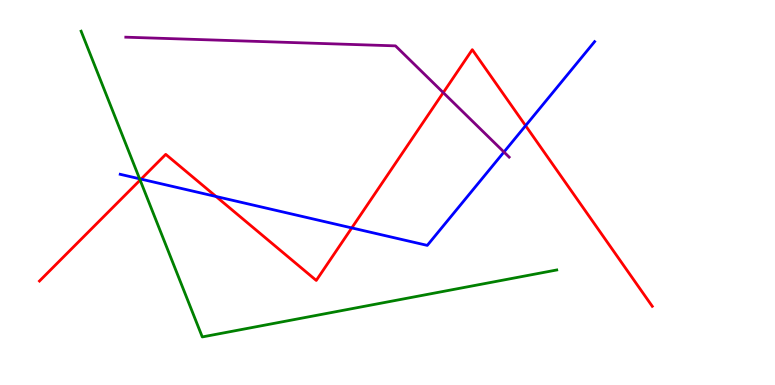[{'lines': ['blue', 'red'], 'intersections': [{'x': 1.82, 'y': 5.35}, {'x': 2.79, 'y': 4.9}, {'x': 4.54, 'y': 4.08}, {'x': 6.78, 'y': 6.74}]}, {'lines': ['green', 'red'], 'intersections': [{'x': 1.81, 'y': 5.32}]}, {'lines': ['purple', 'red'], 'intersections': [{'x': 5.72, 'y': 7.59}]}, {'lines': ['blue', 'green'], 'intersections': [{'x': 1.8, 'y': 5.36}]}, {'lines': ['blue', 'purple'], 'intersections': [{'x': 6.5, 'y': 6.05}]}, {'lines': ['green', 'purple'], 'intersections': []}]